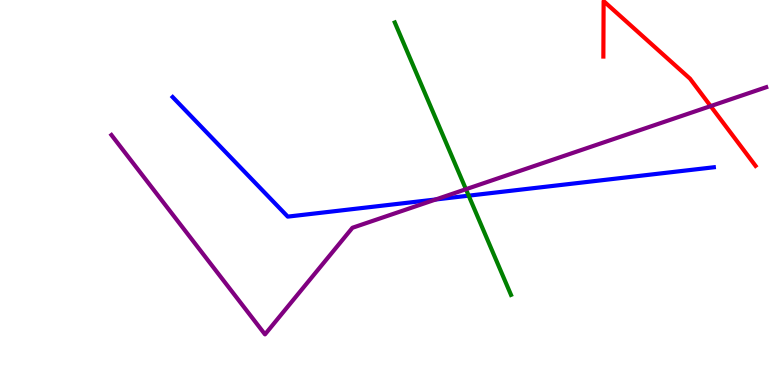[{'lines': ['blue', 'red'], 'intersections': []}, {'lines': ['green', 'red'], 'intersections': []}, {'lines': ['purple', 'red'], 'intersections': [{'x': 9.17, 'y': 7.24}]}, {'lines': ['blue', 'green'], 'intersections': [{'x': 6.05, 'y': 4.92}]}, {'lines': ['blue', 'purple'], 'intersections': [{'x': 5.62, 'y': 4.82}]}, {'lines': ['green', 'purple'], 'intersections': [{'x': 6.01, 'y': 5.09}]}]